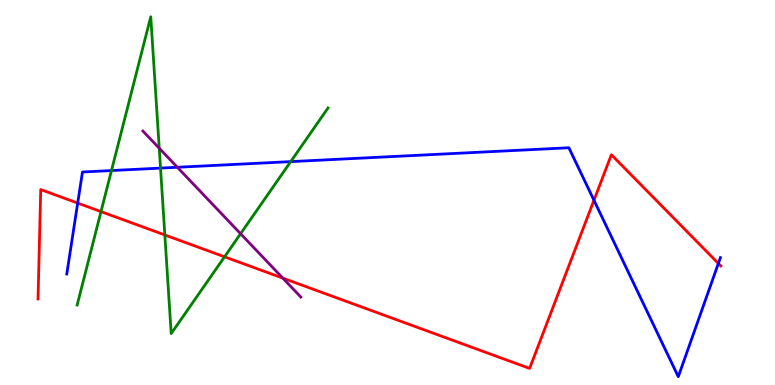[{'lines': ['blue', 'red'], 'intersections': [{'x': 1.0, 'y': 4.72}, {'x': 7.66, 'y': 4.8}, {'x': 9.27, 'y': 3.16}]}, {'lines': ['green', 'red'], 'intersections': [{'x': 1.3, 'y': 4.5}, {'x': 2.13, 'y': 3.9}, {'x': 2.9, 'y': 3.33}]}, {'lines': ['purple', 'red'], 'intersections': [{'x': 3.65, 'y': 2.78}]}, {'lines': ['blue', 'green'], 'intersections': [{'x': 1.44, 'y': 5.57}, {'x': 2.07, 'y': 5.63}, {'x': 3.75, 'y': 5.8}]}, {'lines': ['blue', 'purple'], 'intersections': [{'x': 2.29, 'y': 5.66}]}, {'lines': ['green', 'purple'], 'intersections': [{'x': 2.05, 'y': 6.15}, {'x': 3.1, 'y': 3.93}]}]